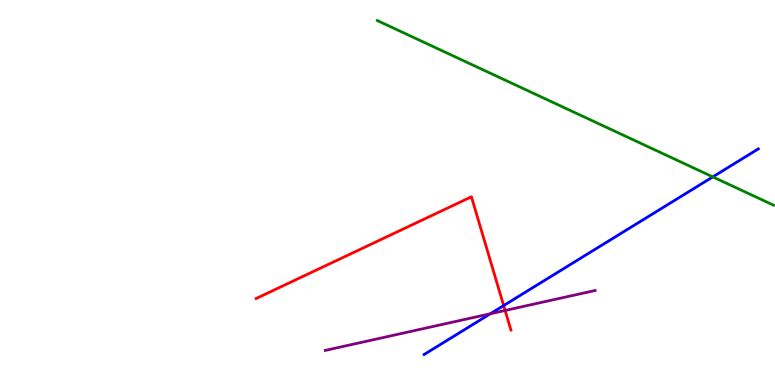[{'lines': ['blue', 'red'], 'intersections': [{'x': 6.5, 'y': 2.06}]}, {'lines': ['green', 'red'], 'intersections': []}, {'lines': ['purple', 'red'], 'intersections': [{'x': 6.52, 'y': 1.94}]}, {'lines': ['blue', 'green'], 'intersections': [{'x': 9.2, 'y': 5.41}]}, {'lines': ['blue', 'purple'], 'intersections': [{'x': 6.33, 'y': 1.85}]}, {'lines': ['green', 'purple'], 'intersections': []}]